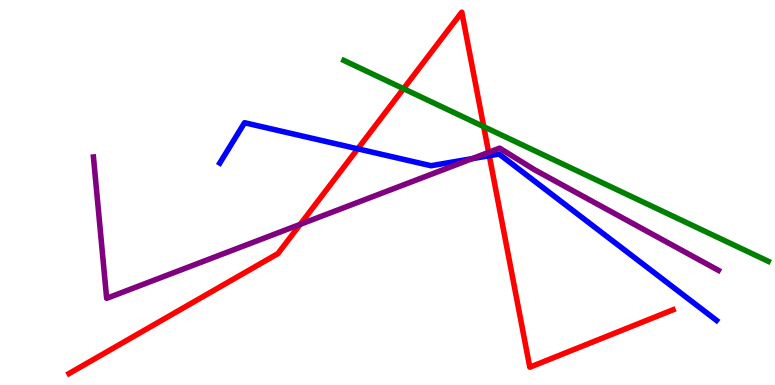[{'lines': ['blue', 'red'], 'intersections': [{'x': 4.62, 'y': 6.13}, {'x': 6.31, 'y': 5.96}]}, {'lines': ['green', 'red'], 'intersections': [{'x': 5.21, 'y': 7.7}, {'x': 6.24, 'y': 6.71}]}, {'lines': ['purple', 'red'], 'intersections': [{'x': 3.87, 'y': 4.17}, {'x': 6.31, 'y': 6.04}]}, {'lines': ['blue', 'green'], 'intersections': []}, {'lines': ['blue', 'purple'], 'intersections': [{'x': 6.09, 'y': 5.88}]}, {'lines': ['green', 'purple'], 'intersections': []}]